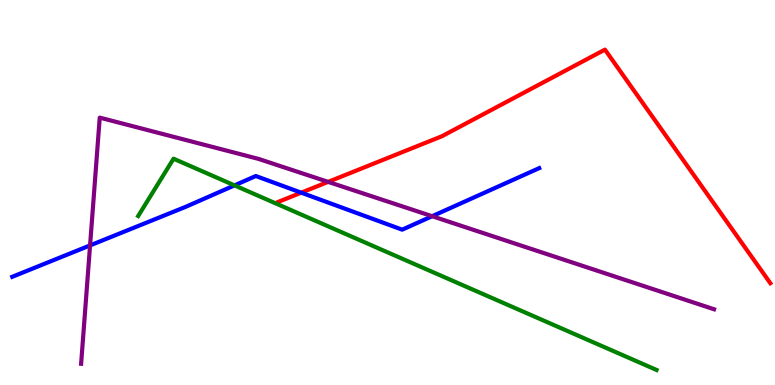[{'lines': ['blue', 'red'], 'intersections': [{'x': 3.89, 'y': 5.0}]}, {'lines': ['green', 'red'], 'intersections': []}, {'lines': ['purple', 'red'], 'intersections': [{'x': 4.23, 'y': 5.28}]}, {'lines': ['blue', 'green'], 'intersections': [{'x': 3.03, 'y': 5.19}]}, {'lines': ['blue', 'purple'], 'intersections': [{'x': 1.16, 'y': 3.63}, {'x': 5.58, 'y': 4.38}]}, {'lines': ['green', 'purple'], 'intersections': []}]